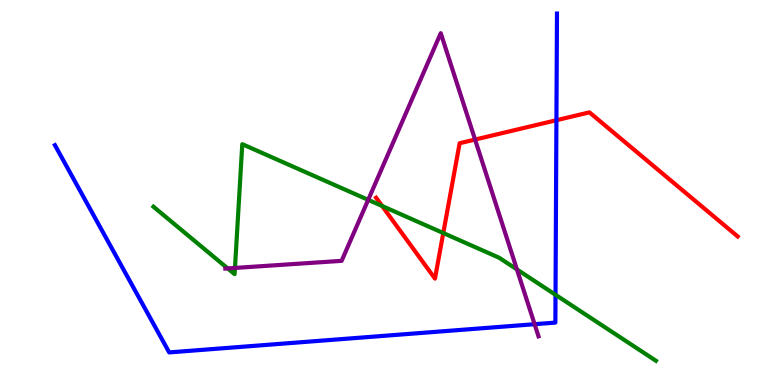[{'lines': ['blue', 'red'], 'intersections': [{'x': 7.18, 'y': 6.88}]}, {'lines': ['green', 'red'], 'intersections': [{'x': 4.93, 'y': 4.65}, {'x': 5.72, 'y': 3.95}]}, {'lines': ['purple', 'red'], 'intersections': [{'x': 6.13, 'y': 6.38}]}, {'lines': ['blue', 'green'], 'intersections': [{'x': 7.17, 'y': 2.34}]}, {'lines': ['blue', 'purple'], 'intersections': [{'x': 6.9, 'y': 1.58}]}, {'lines': ['green', 'purple'], 'intersections': [{'x': 2.94, 'y': 3.03}, {'x': 3.03, 'y': 3.04}, {'x': 4.75, 'y': 4.81}, {'x': 6.67, 'y': 3.0}]}]